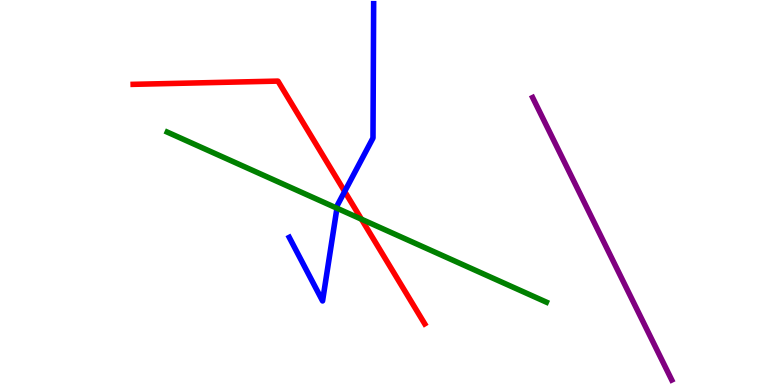[{'lines': ['blue', 'red'], 'intersections': [{'x': 4.45, 'y': 5.03}]}, {'lines': ['green', 'red'], 'intersections': [{'x': 4.66, 'y': 4.31}]}, {'lines': ['purple', 'red'], 'intersections': []}, {'lines': ['blue', 'green'], 'intersections': [{'x': 4.35, 'y': 4.59}]}, {'lines': ['blue', 'purple'], 'intersections': []}, {'lines': ['green', 'purple'], 'intersections': []}]